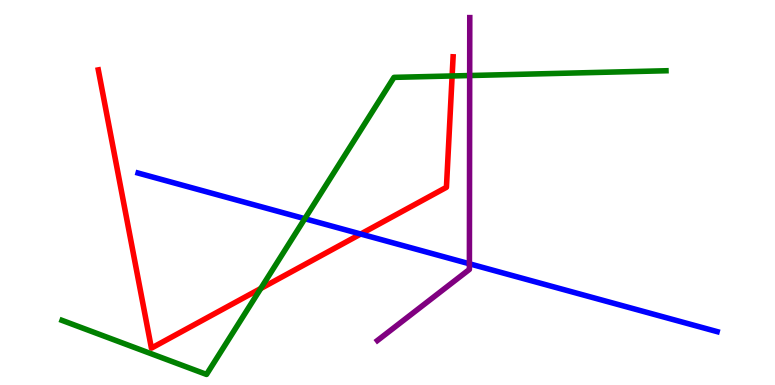[{'lines': ['blue', 'red'], 'intersections': [{'x': 4.65, 'y': 3.92}]}, {'lines': ['green', 'red'], 'intersections': [{'x': 3.36, 'y': 2.51}, {'x': 5.83, 'y': 8.03}]}, {'lines': ['purple', 'red'], 'intersections': []}, {'lines': ['blue', 'green'], 'intersections': [{'x': 3.93, 'y': 4.32}]}, {'lines': ['blue', 'purple'], 'intersections': [{'x': 6.06, 'y': 3.15}]}, {'lines': ['green', 'purple'], 'intersections': [{'x': 6.06, 'y': 8.04}]}]